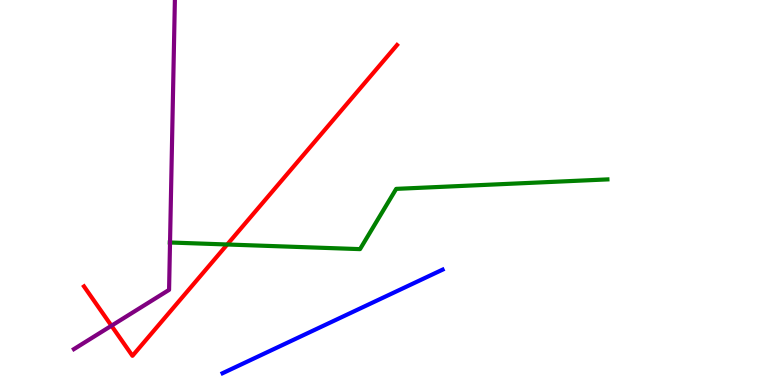[{'lines': ['blue', 'red'], 'intersections': []}, {'lines': ['green', 'red'], 'intersections': [{'x': 2.93, 'y': 3.65}]}, {'lines': ['purple', 'red'], 'intersections': [{'x': 1.44, 'y': 1.54}]}, {'lines': ['blue', 'green'], 'intersections': []}, {'lines': ['blue', 'purple'], 'intersections': []}, {'lines': ['green', 'purple'], 'intersections': [{'x': 2.19, 'y': 3.7}]}]